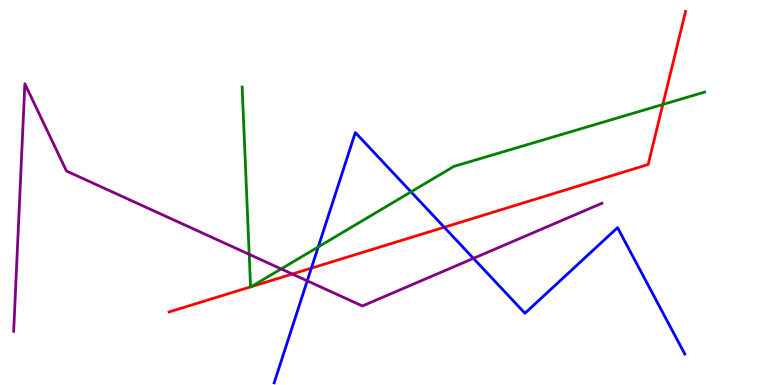[{'lines': ['blue', 'red'], 'intersections': [{'x': 4.02, 'y': 3.03}, {'x': 5.73, 'y': 4.1}]}, {'lines': ['green', 'red'], 'intersections': [{'x': 3.23, 'y': 2.55}, {'x': 3.24, 'y': 2.55}, {'x': 8.55, 'y': 7.29}]}, {'lines': ['purple', 'red'], 'intersections': [{'x': 3.77, 'y': 2.88}]}, {'lines': ['blue', 'green'], 'intersections': [{'x': 4.11, 'y': 3.59}, {'x': 5.3, 'y': 5.02}]}, {'lines': ['blue', 'purple'], 'intersections': [{'x': 3.96, 'y': 2.71}, {'x': 6.11, 'y': 3.29}]}, {'lines': ['green', 'purple'], 'intersections': [{'x': 3.22, 'y': 3.39}, {'x': 3.63, 'y': 3.01}]}]